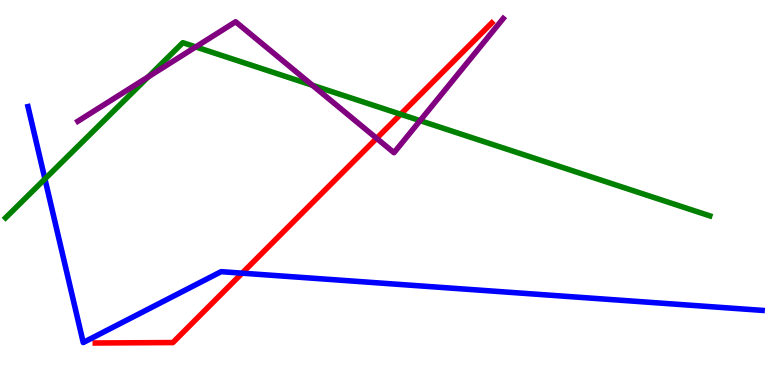[{'lines': ['blue', 'red'], 'intersections': [{'x': 3.12, 'y': 2.9}]}, {'lines': ['green', 'red'], 'intersections': [{'x': 5.17, 'y': 7.03}]}, {'lines': ['purple', 'red'], 'intersections': [{'x': 4.86, 'y': 6.41}]}, {'lines': ['blue', 'green'], 'intersections': [{'x': 0.58, 'y': 5.35}]}, {'lines': ['blue', 'purple'], 'intersections': []}, {'lines': ['green', 'purple'], 'intersections': [{'x': 1.91, 'y': 8.0}, {'x': 2.53, 'y': 8.78}, {'x': 4.03, 'y': 7.79}, {'x': 5.42, 'y': 6.87}]}]